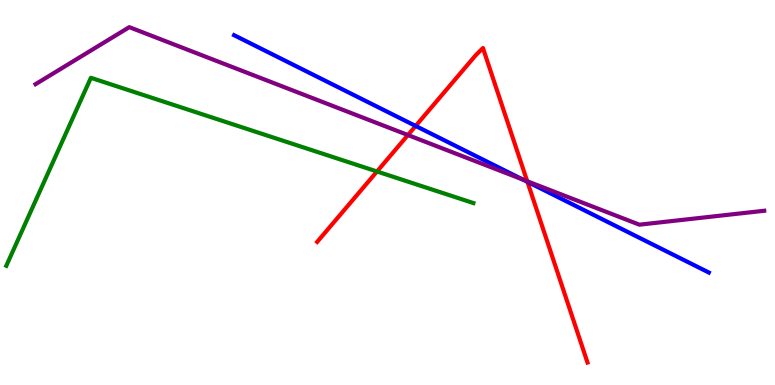[{'lines': ['blue', 'red'], 'intersections': [{'x': 5.36, 'y': 6.73}, {'x': 6.81, 'y': 5.28}]}, {'lines': ['green', 'red'], 'intersections': [{'x': 4.86, 'y': 5.55}]}, {'lines': ['purple', 'red'], 'intersections': [{'x': 5.26, 'y': 6.49}, {'x': 6.8, 'y': 5.29}]}, {'lines': ['blue', 'green'], 'intersections': []}, {'lines': ['blue', 'purple'], 'intersections': [{'x': 6.75, 'y': 5.34}]}, {'lines': ['green', 'purple'], 'intersections': []}]